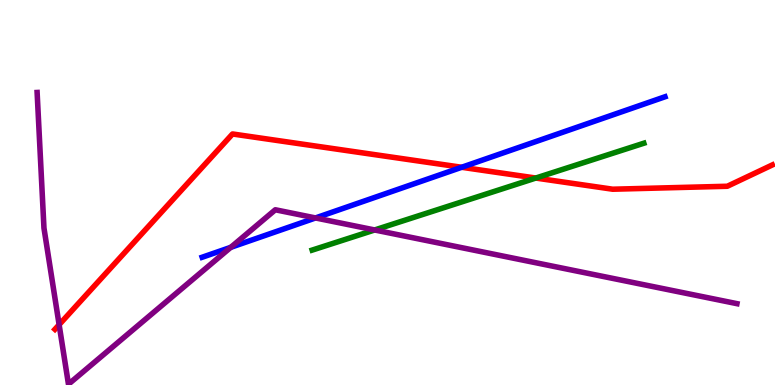[{'lines': ['blue', 'red'], 'intersections': [{'x': 5.96, 'y': 5.66}]}, {'lines': ['green', 'red'], 'intersections': [{'x': 6.91, 'y': 5.38}]}, {'lines': ['purple', 'red'], 'intersections': [{'x': 0.763, 'y': 1.57}]}, {'lines': ['blue', 'green'], 'intersections': []}, {'lines': ['blue', 'purple'], 'intersections': [{'x': 2.98, 'y': 3.58}, {'x': 4.07, 'y': 4.34}]}, {'lines': ['green', 'purple'], 'intersections': [{'x': 4.83, 'y': 4.03}]}]